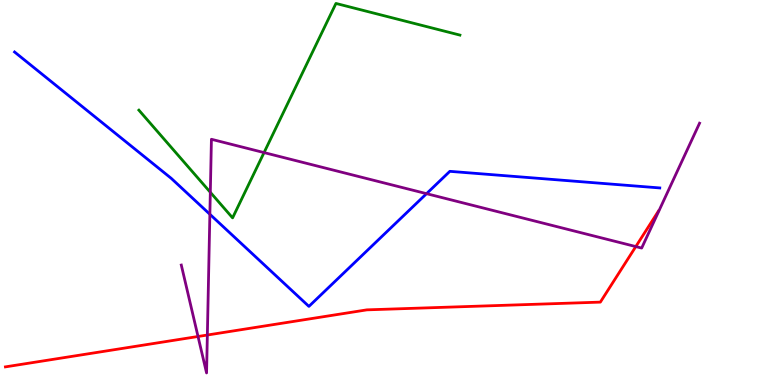[{'lines': ['blue', 'red'], 'intersections': []}, {'lines': ['green', 'red'], 'intersections': []}, {'lines': ['purple', 'red'], 'intersections': [{'x': 2.56, 'y': 1.26}, {'x': 2.68, 'y': 1.3}, {'x': 8.2, 'y': 3.6}]}, {'lines': ['blue', 'green'], 'intersections': []}, {'lines': ['blue', 'purple'], 'intersections': [{'x': 2.71, 'y': 4.43}, {'x': 5.5, 'y': 4.97}]}, {'lines': ['green', 'purple'], 'intersections': [{'x': 2.71, 'y': 5.01}, {'x': 3.41, 'y': 6.04}]}]